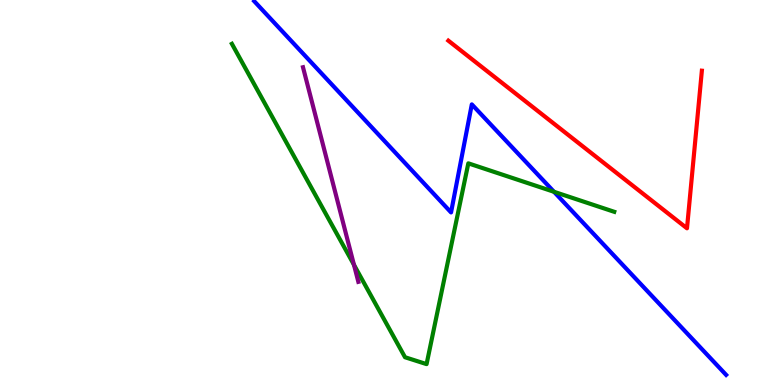[{'lines': ['blue', 'red'], 'intersections': []}, {'lines': ['green', 'red'], 'intersections': []}, {'lines': ['purple', 'red'], 'intersections': []}, {'lines': ['blue', 'green'], 'intersections': [{'x': 7.15, 'y': 5.02}]}, {'lines': ['blue', 'purple'], 'intersections': []}, {'lines': ['green', 'purple'], 'intersections': [{'x': 4.57, 'y': 3.12}]}]